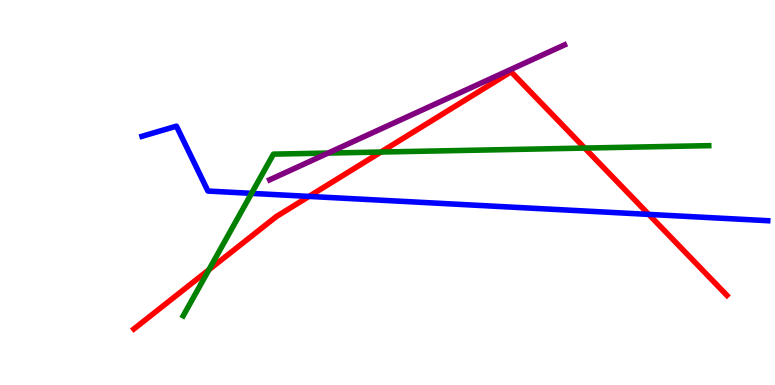[{'lines': ['blue', 'red'], 'intersections': [{'x': 3.99, 'y': 4.9}, {'x': 8.37, 'y': 4.43}]}, {'lines': ['green', 'red'], 'intersections': [{'x': 2.7, 'y': 2.99}, {'x': 4.92, 'y': 6.05}, {'x': 7.54, 'y': 6.15}]}, {'lines': ['purple', 'red'], 'intersections': []}, {'lines': ['blue', 'green'], 'intersections': [{'x': 3.25, 'y': 4.98}]}, {'lines': ['blue', 'purple'], 'intersections': []}, {'lines': ['green', 'purple'], 'intersections': [{'x': 4.23, 'y': 6.02}]}]